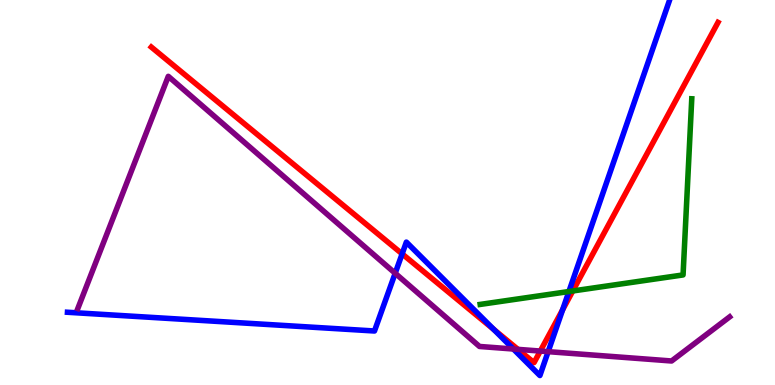[{'lines': ['blue', 'red'], 'intersections': [{'x': 5.19, 'y': 3.41}, {'x': 6.37, 'y': 1.44}, {'x': 7.26, 'y': 1.95}]}, {'lines': ['green', 'red'], 'intersections': [{'x': 7.39, 'y': 2.44}]}, {'lines': ['purple', 'red'], 'intersections': [{'x': 6.68, 'y': 0.926}, {'x': 6.97, 'y': 0.882}]}, {'lines': ['blue', 'green'], 'intersections': [{'x': 7.34, 'y': 2.43}]}, {'lines': ['blue', 'purple'], 'intersections': [{'x': 5.1, 'y': 2.9}, {'x': 6.62, 'y': 0.935}, {'x': 7.07, 'y': 0.866}]}, {'lines': ['green', 'purple'], 'intersections': []}]